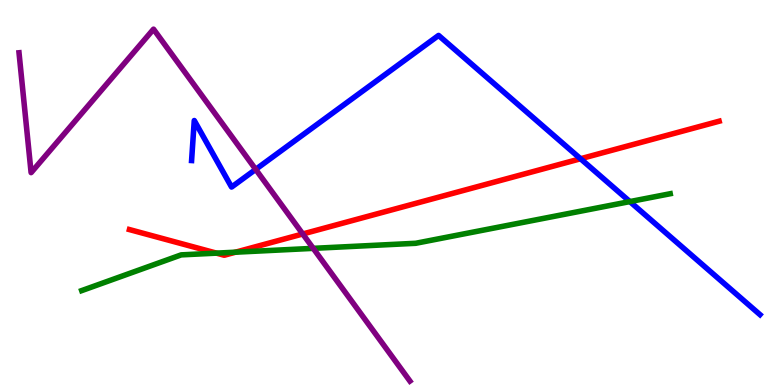[{'lines': ['blue', 'red'], 'intersections': [{'x': 7.49, 'y': 5.88}]}, {'lines': ['green', 'red'], 'intersections': [{'x': 2.79, 'y': 3.43}, {'x': 3.04, 'y': 3.45}]}, {'lines': ['purple', 'red'], 'intersections': [{'x': 3.91, 'y': 3.92}]}, {'lines': ['blue', 'green'], 'intersections': [{'x': 8.13, 'y': 4.76}]}, {'lines': ['blue', 'purple'], 'intersections': [{'x': 3.3, 'y': 5.6}]}, {'lines': ['green', 'purple'], 'intersections': [{'x': 4.04, 'y': 3.55}]}]